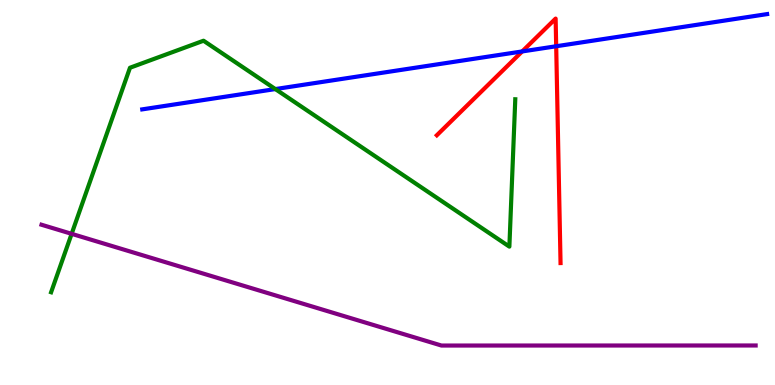[{'lines': ['blue', 'red'], 'intersections': [{'x': 6.74, 'y': 8.66}, {'x': 7.18, 'y': 8.8}]}, {'lines': ['green', 'red'], 'intersections': []}, {'lines': ['purple', 'red'], 'intersections': []}, {'lines': ['blue', 'green'], 'intersections': [{'x': 3.55, 'y': 7.69}]}, {'lines': ['blue', 'purple'], 'intersections': []}, {'lines': ['green', 'purple'], 'intersections': [{'x': 0.924, 'y': 3.93}]}]